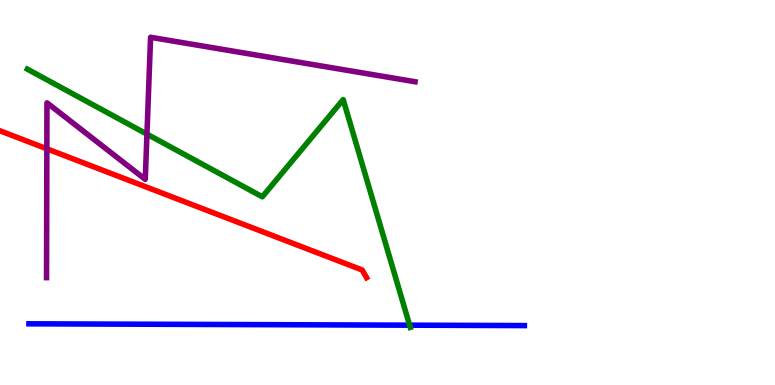[{'lines': ['blue', 'red'], 'intersections': []}, {'lines': ['green', 'red'], 'intersections': []}, {'lines': ['purple', 'red'], 'intersections': [{'x': 0.604, 'y': 6.14}]}, {'lines': ['blue', 'green'], 'intersections': [{'x': 5.29, 'y': 1.55}]}, {'lines': ['blue', 'purple'], 'intersections': []}, {'lines': ['green', 'purple'], 'intersections': [{'x': 1.9, 'y': 6.52}]}]